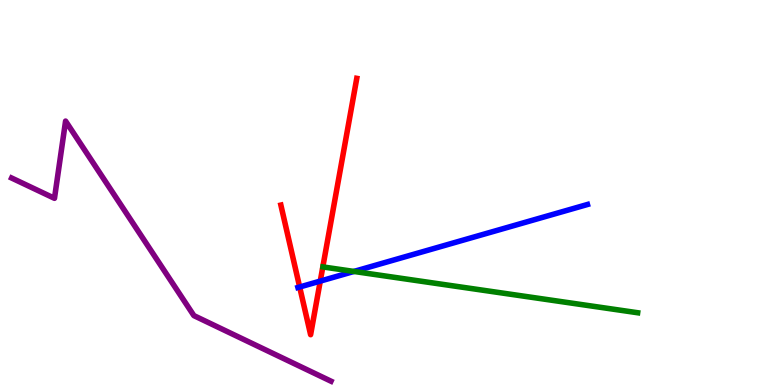[{'lines': ['blue', 'red'], 'intersections': [{'x': 3.87, 'y': 2.55}, {'x': 4.13, 'y': 2.7}]}, {'lines': ['green', 'red'], 'intersections': []}, {'lines': ['purple', 'red'], 'intersections': []}, {'lines': ['blue', 'green'], 'intersections': [{'x': 4.57, 'y': 2.95}]}, {'lines': ['blue', 'purple'], 'intersections': []}, {'lines': ['green', 'purple'], 'intersections': []}]